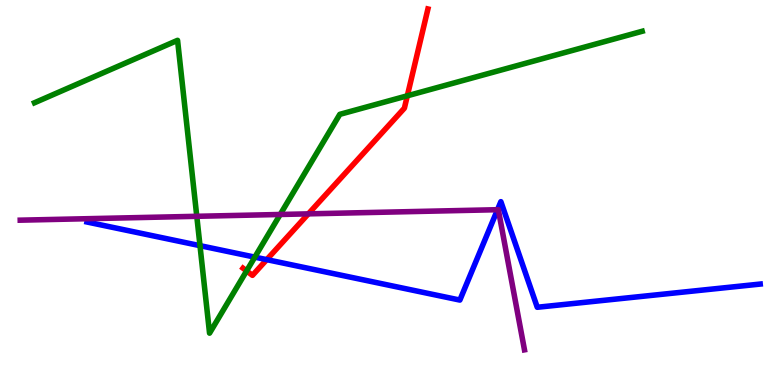[{'lines': ['blue', 'red'], 'intersections': [{'x': 3.44, 'y': 3.26}]}, {'lines': ['green', 'red'], 'intersections': [{'x': 3.18, 'y': 2.96}, {'x': 5.26, 'y': 7.51}]}, {'lines': ['purple', 'red'], 'intersections': [{'x': 3.98, 'y': 4.45}]}, {'lines': ['blue', 'green'], 'intersections': [{'x': 2.58, 'y': 3.62}, {'x': 3.29, 'y': 3.32}]}, {'lines': ['blue', 'purple'], 'intersections': [{'x': 6.42, 'y': 4.55}]}, {'lines': ['green', 'purple'], 'intersections': [{'x': 2.54, 'y': 4.38}, {'x': 3.62, 'y': 4.43}]}]